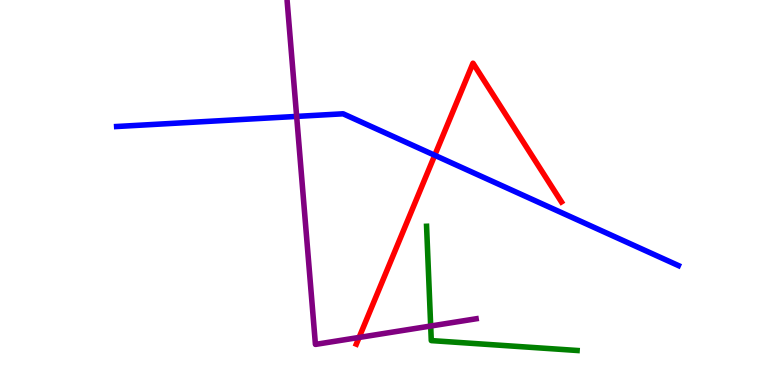[{'lines': ['blue', 'red'], 'intersections': [{'x': 5.61, 'y': 5.97}]}, {'lines': ['green', 'red'], 'intersections': []}, {'lines': ['purple', 'red'], 'intersections': [{'x': 4.63, 'y': 1.24}]}, {'lines': ['blue', 'green'], 'intersections': []}, {'lines': ['blue', 'purple'], 'intersections': [{'x': 3.83, 'y': 6.98}]}, {'lines': ['green', 'purple'], 'intersections': [{'x': 5.56, 'y': 1.53}]}]